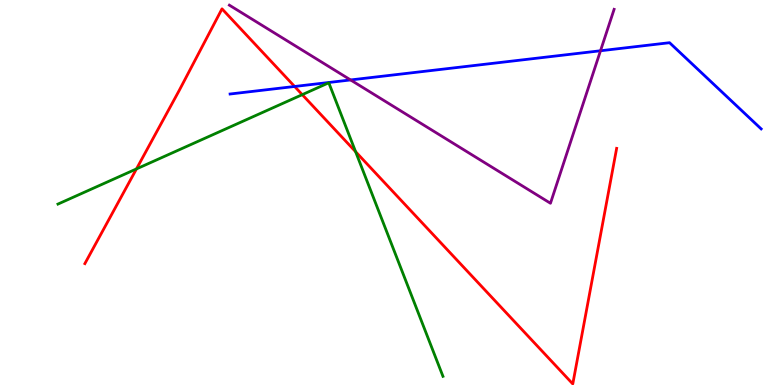[{'lines': ['blue', 'red'], 'intersections': [{'x': 3.8, 'y': 7.75}]}, {'lines': ['green', 'red'], 'intersections': [{'x': 1.76, 'y': 5.61}, {'x': 3.9, 'y': 7.54}, {'x': 4.59, 'y': 6.06}]}, {'lines': ['purple', 'red'], 'intersections': []}, {'lines': ['blue', 'green'], 'intersections': []}, {'lines': ['blue', 'purple'], 'intersections': [{'x': 4.52, 'y': 7.92}, {'x': 7.75, 'y': 8.68}]}, {'lines': ['green', 'purple'], 'intersections': []}]